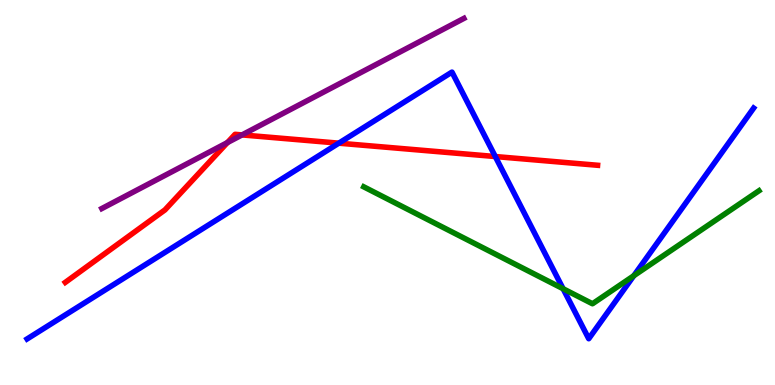[{'lines': ['blue', 'red'], 'intersections': [{'x': 4.37, 'y': 6.28}, {'x': 6.39, 'y': 5.93}]}, {'lines': ['green', 'red'], 'intersections': []}, {'lines': ['purple', 'red'], 'intersections': [{'x': 2.93, 'y': 6.3}, {'x': 3.12, 'y': 6.5}]}, {'lines': ['blue', 'green'], 'intersections': [{'x': 7.27, 'y': 2.5}, {'x': 8.18, 'y': 2.84}]}, {'lines': ['blue', 'purple'], 'intersections': []}, {'lines': ['green', 'purple'], 'intersections': []}]